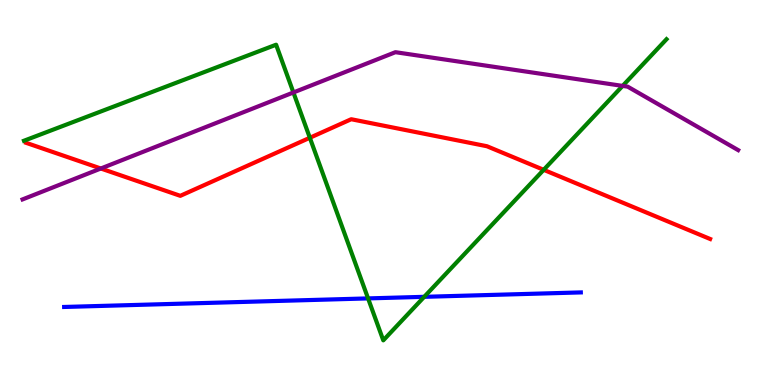[{'lines': ['blue', 'red'], 'intersections': []}, {'lines': ['green', 'red'], 'intersections': [{'x': 4.0, 'y': 6.42}, {'x': 7.02, 'y': 5.59}]}, {'lines': ['purple', 'red'], 'intersections': [{'x': 1.3, 'y': 5.62}]}, {'lines': ['blue', 'green'], 'intersections': [{'x': 4.75, 'y': 2.25}, {'x': 5.47, 'y': 2.29}]}, {'lines': ['blue', 'purple'], 'intersections': []}, {'lines': ['green', 'purple'], 'intersections': [{'x': 3.79, 'y': 7.6}, {'x': 8.03, 'y': 7.77}]}]